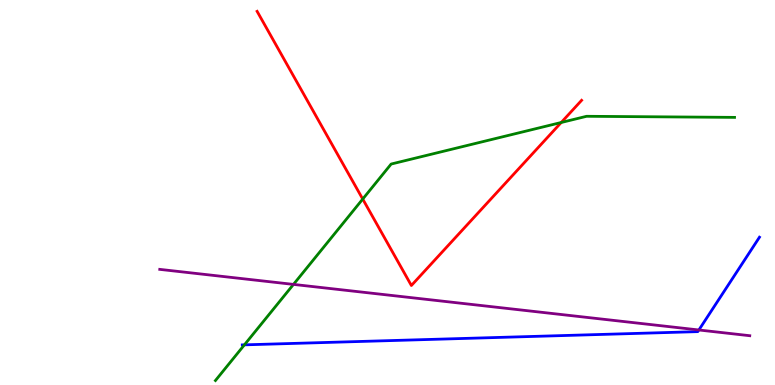[{'lines': ['blue', 'red'], 'intersections': []}, {'lines': ['green', 'red'], 'intersections': [{'x': 4.68, 'y': 4.83}, {'x': 7.24, 'y': 6.82}]}, {'lines': ['purple', 'red'], 'intersections': []}, {'lines': ['blue', 'green'], 'intersections': [{'x': 3.15, 'y': 1.04}]}, {'lines': ['blue', 'purple'], 'intersections': [{'x': 9.02, 'y': 1.43}]}, {'lines': ['green', 'purple'], 'intersections': [{'x': 3.79, 'y': 2.61}]}]